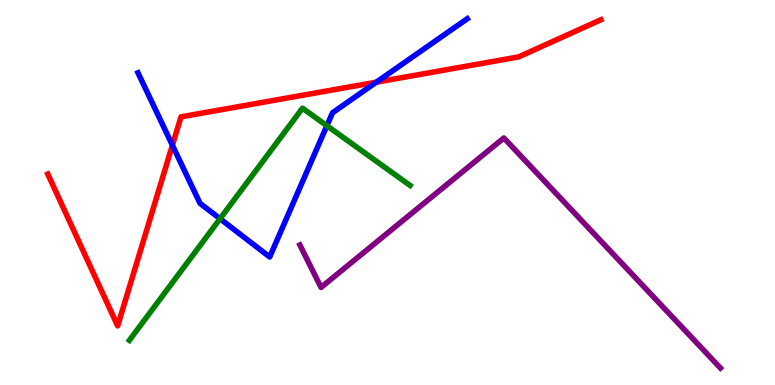[{'lines': ['blue', 'red'], 'intersections': [{'x': 2.22, 'y': 6.23}, {'x': 4.86, 'y': 7.87}]}, {'lines': ['green', 'red'], 'intersections': []}, {'lines': ['purple', 'red'], 'intersections': []}, {'lines': ['blue', 'green'], 'intersections': [{'x': 2.84, 'y': 4.32}, {'x': 4.22, 'y': 6.73}]}, {'lines': ['blue', 'purple'], 'intersections': []}, {'lines': ['green', 'purple'], 'intersections': []}]